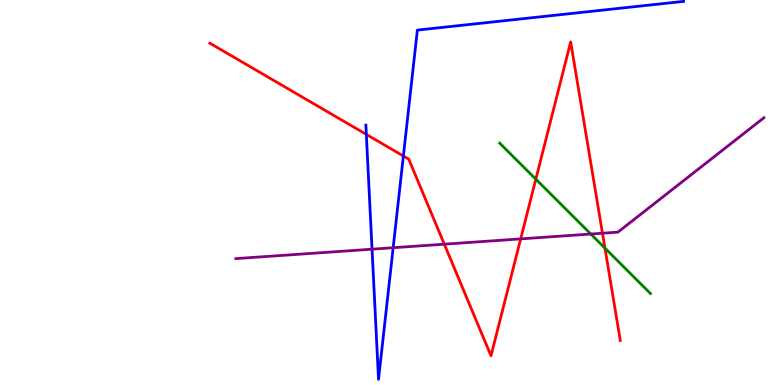[{'lines': ['blue', 'red'], 'intersections': [{'x': 4.73, 'y': 6.51}, {'x': 5.2, 'y': 5.95}]}, {'lines': ['green', 'red'], 'intersections': [{'x': 6.91, 'y': 5.35}, {'x': 7.81, 'y': 3.55}]}, {'lines': ['purple', 'red'], 'intersections': [{'x': 5.73, 'y': 3.66}, {'x': 6.72, 'y': 3.8}, {'x': 7.77, 'y': 3.94}]}, {'lines': ['blue', 'green'], 'intersections': []}, {'lines': ['blue', 'purple'], 'intersections': [{'x': 4.8, 'y': 3.53}, {'x': 5.07, 'y': 3.57}]}, {'lines': ['green', 'purple'], 'intersections': [{'x': 7.62, 'y': 3.92}]}]